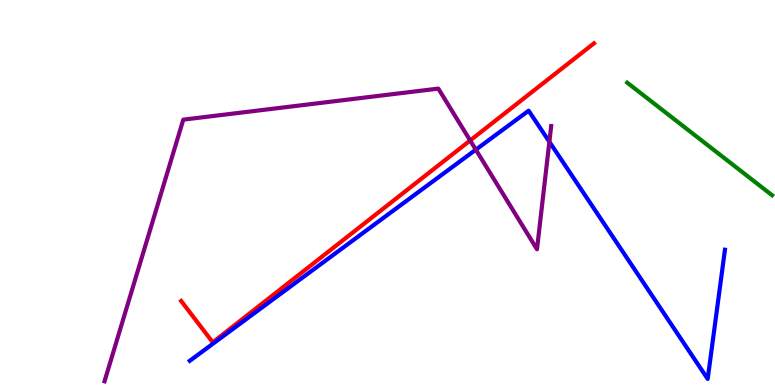[{'lines': ['blue', 'red'], 'intersections': []}, {'lines': ['green', 'red'], 'intersections': []}, {'lines': ['purple', 'red'], 'intersections': [{'x': 6.07, 'y': 6.35}]}, {'lines': ['blue', 'green'], 'intersections': []}, {'lines': ['blue', 'purple'], 'intersections': [{'x': 6.14, 'y': 6.11}, {'x': 7.09, 'y': 6.32}]}, {'lines': ['green', 'purple'], 'intersections': []}]